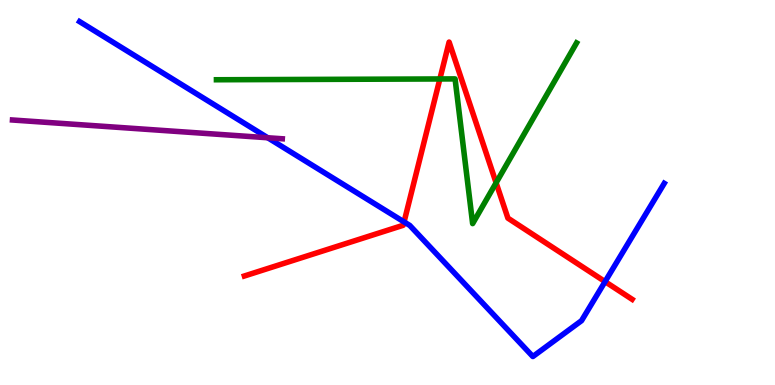[{'lines': ['blue', 'red'], 'intersections': [{'x': 5.21, 'y': 4.24}, {'x': 7.81, 'y': 2.69}]}, {'lines': ['green', 'red'], 'intersections': [{'x': 5.68, 'y': 7.95}, {'x': 6.4, 'y': 5.25}]}, {'lines': ['purple', 'red'], 'intersections': []}, {'lines': ['blue', 'green'], 'intersections': []}, {'lines': ['blue', 'purple'], 'intersections': [{'x': 3.45, 'y': 6.42}]}, {'lines': ['green', 'purple'], 'intersections': []}]